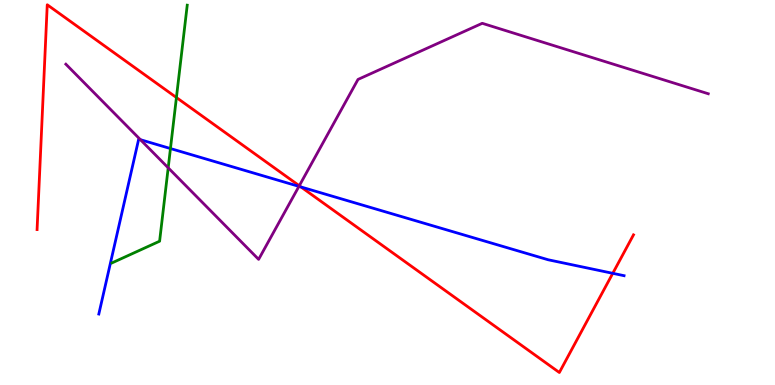[{'lines': ['blue', 'red'], 'intersections': [{'x': 3.88, 'y': 5.14}, {'x': 7.91, 'y': 2.9}]}, {'lines': ['green', 'red'], 'intersections': [{'x': 2.28, 'y': 7.47}]}, {'lines': ['purple', 'red'], 'intersections': [{'x': 3.86, 'y': 5.18}]}, {'lines': ['blue', 'green'], 'intersections': [{'x': 2.2, 'y': 6.14}]}, {'lines': ['blue', 'purple'], 'intersections': [{'x': 1.81, 'y': 6.37}, {'x': 3.86, 'y': 5.16}]}, {'lines': ['green', 'purple'], 'intersections': [{'x': 2.17, 'y': 5.64}]}]